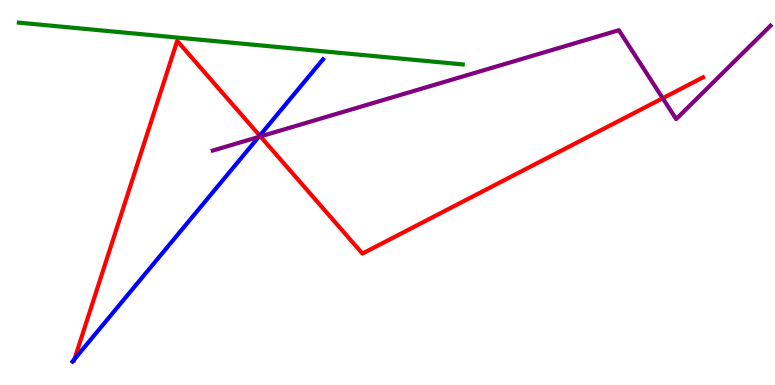[{'lines': ['blue', 'red'], 'intersections': [{'x': 0.961, 'y': 0.67}, {'x': 3.35, 'y': 6.48}]}, {'lines': ['green', 'red'], 'intersections': []}, {'lines': ['purple', 'red'], 'intersections': [{'x': 3.36, 'y': 6.46}, {'x': 8.55, 'y': 7.45}]}, {'lines': ['blue', 'green'], 'intersections': []}, {'lines': ['blue', 'purple'], 'intersections': [{'x': 3.34, 'y': 6.44}]}, {'lines': ['green', 'purple'], 'intersections': []}]